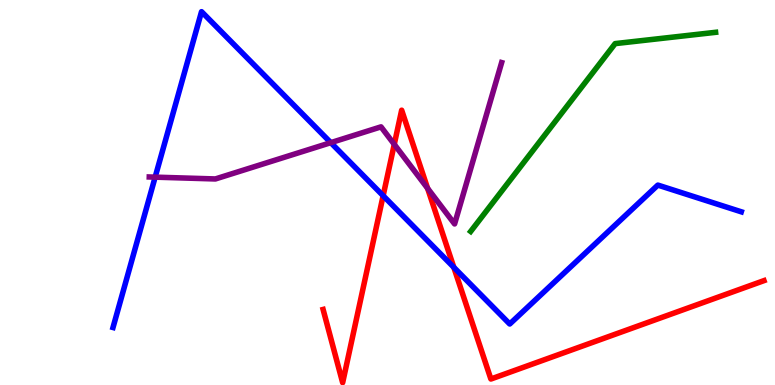[{'lines': ['blue', 'red'], 'intersections': [{'x': 4.94, 'y': 4.92}, {'x': 5.86, 'y': 3.06}]}, {'lines': ['green', 'red'], 'intersections': []}, {'lines': ['purple', 'red'], 'intersections': [{'x': 5.09, 'y': 6.25}, {'x': 5.52, 'y': 5.11}]}, {'lines': ['blue', 'green'], 'intersections': []}, {'lines': ['blue', 'purple'], 'intersections': [{'x': 2.0, 'y': 5.4}, {'x': 4.27, 'y': 6.29}]}, {'lines': ['green', 'purple'], 'intersections': []}]